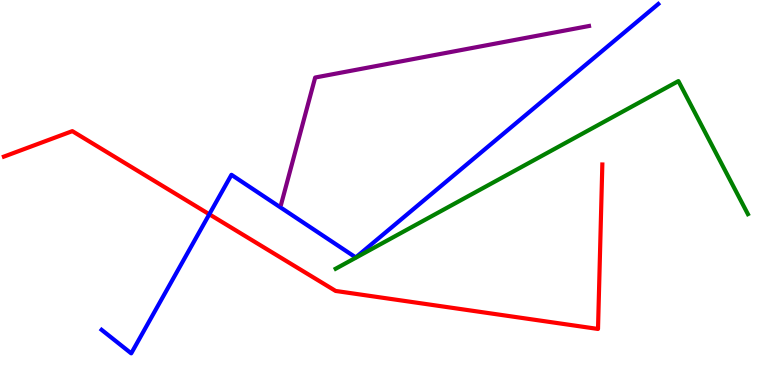[{'lines': ['blue', 'red'], 'intersections': [{'x': 2.7, 'y': 4.43}]}, {'lines': ['green', 'red'], 'intersections': []}, {'lines': ['purple', 'red'], 'intersections': []}, {'lines': ['blue', 'green'], 'intersections': []}, {'lines': ['blue', 'purple'], 'intersections': []}, {'lines': ['green', 'purple'], 'intersections': []}]